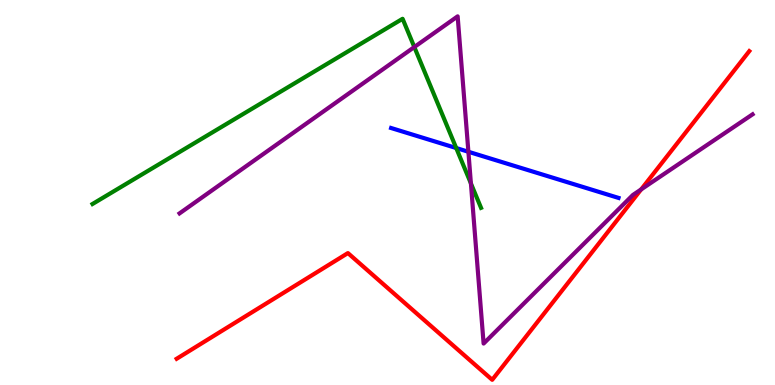[{'lines': ['blue', 'red'], 'intersections': []}, {'lines': ['green', 'red'], 'intersections': []}, {'lines': ['purple', 'red'], 'intersections': [{'x': 8.27, 'y': 5.08}]}, {'lines': ['blue', 'green'], 'intersections': [{'x': 5.89, 'y': 6.16}]}, {'lines': ['blue', 'purple'], 'intersections': [{'x': 6.04, 'y': 6.06}]}, {'lines': ['green', 'purple'], 'intersections': [{'x': 5.35, 'y': 8.78}, {'x': 6.08, 'y': 5.24}]}]